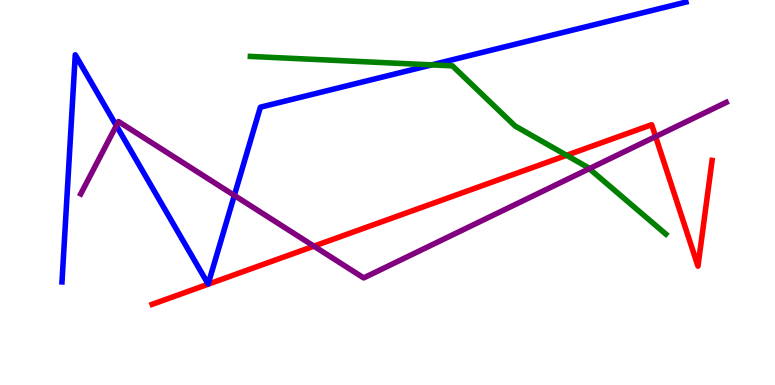[{'lines': ['blue', 'red'], 'intersections': []}, {'lines': ['green', 'red'], 'intersections': [{'x': 7.31, 'y': 5.97}]}, {'lines': ['purple', 'red'], 'intersections': [{'x': 4.05, 'y': 3.61}, {'x': 8.46, 'y': 6.45}]}, {'lines': ['blue', 'green'], 'intersections': [{'x': 5.57, 'y': 8.31}]}, {'lines': ['blue', 'purple'], 'intersections': [{'x': 1.5, 'y': 6.74}, {'x': 3.02, 'y': 4.92}]}, {'lines': ['green', 'purple'], 'intersections': [{'x': 7.6, 'y': 5.62}]}]